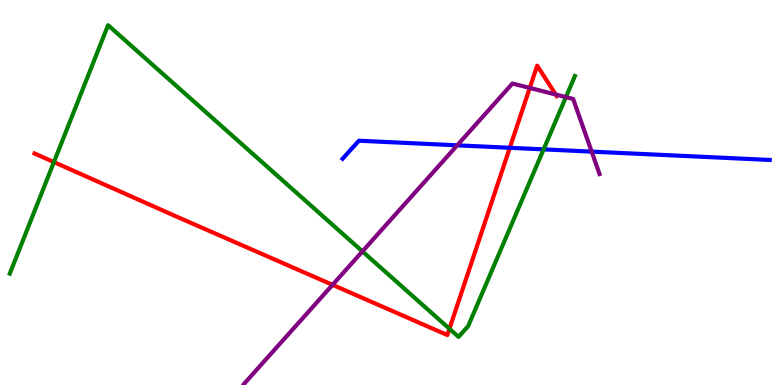[{'lines': ['blue', 'red'], 'intersections': [{'x': 6.58, 'y': 6.16}]}, {'lines': ['green', 'red'], 'intersections': [{'x': 0.696, 'y': 5.79}, {'x': 5.8, 'y': 1.46}]}, {'lines': ['purple', 'red'], 'intersections': [{'x': 4.29, 'y': 2.6}, {'x': 6.84, 'y': 7.72}, {'x': 7.17, 'y': 7.54}]}, {'lines': ['blue', 'green'], 'intersections': [{'x': 7.01, 'y': 6.12}]}, {'lines': ['blue', 'purple'], 'intersections': [{'x': 5.9, 'y': 6.23}, {'x': 7.63, 'y': 6.06}]}, {'lines': ['green', 'purple'], 'intersections': [{'x': 4.68, 'y': 3.47}, {'x': 7.3, 'y': 7.48}]}]